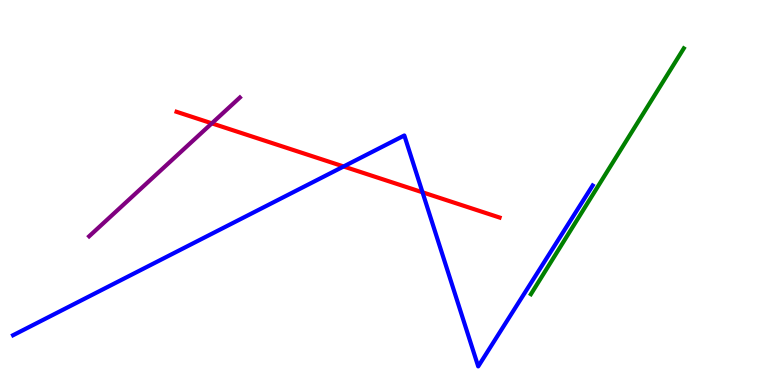[{'lines': ['blue', 'red'], 'intersections': [{'x': 4.43, 'y': 5.68}, {'x': 5.45, 'y': 5.01}]}, {'lines': ['green', 'red'], 'intersections': []}, {'lines': ['purple', 'red'], 'intersections': [{'x': 2.73, 'y': 6.8}]}, {'lines': ['blue', 'green'], 'intersections': []}, {'lines': ['blue', 'purple'], 'intersections': []}, {'lines': ['green', 'purple'], 'intersections': []}]